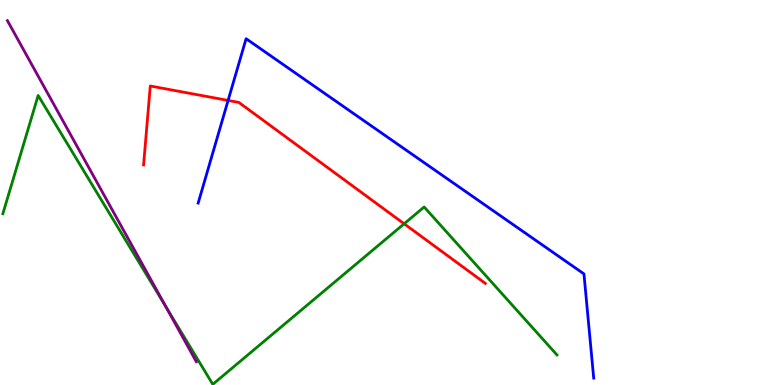[{'lines': ['blue', 'red'], 'intersections': [{'x': 2.94, 'y': 7.39}]}, {'lines': ['green', 'red'], 'intersections': [{'x': 5.21, 'y': 4.19}]}, {'lines': ['purple', 'red'], 'intersections': []}, {'lines': ['blue', 'green'], 'intersections': []}, {'lines': ['blue', 'purple'], 'intersections': []}, {'lines': ['green', 'purple'], 'intersections': [{'x': 2.14, 'y': 2.03}]}]